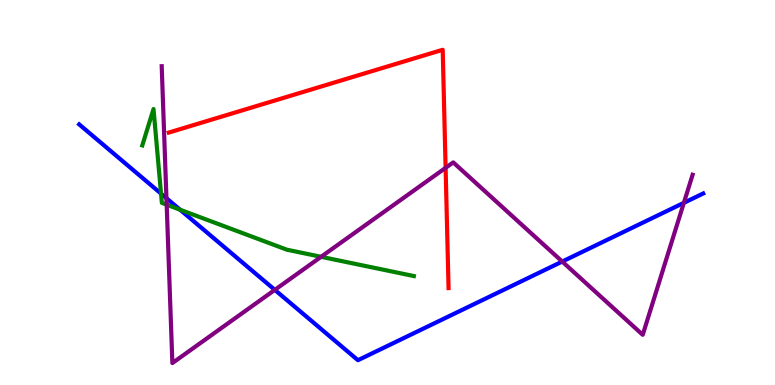[{'lines': ['blue', 'red'], 'intersections': []}, {'lines': ['green', 'red'], 'intersections': []}, {'lines': ['purple', 'red'], 'intersections': [{'x': 5.75, 'y': 5.64}]}, {'lines': ['blue', 'green'], 'intersections': [{'x': 2.08, 'y': 4.97}, {'x': 2.32, 'y': 4.55}]}, {'lines': ['blue', 'purple'], 'intersections': [{'x': 2.15, 'y': 4.85}, {'x': 3.55, 'y': 2.47}, {'x': 7.25, 'y': 3.21}, {'x': 8.82, 'y': 4.73}]}, {'lines': ['green', 'purple'], 'intersections': [{'x': 2.15, 'y': 4.68}, {'x': 4.14, 'y': 3.33}]}]